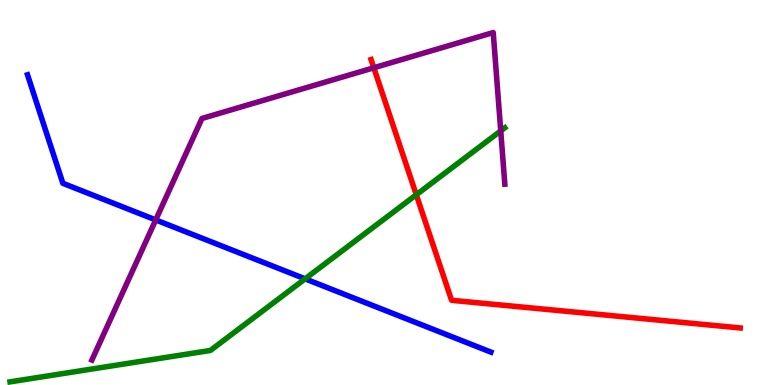[{'lines': ['blue', 'red'], 'intersections': []}, {'lines': ['green', 'red'], 'intersections': [{'x': 5.37, 'y': 4.94}]}, {'lines': ['purple', 'red'], 'intersections': [{'x': 4.82, 'y': 8.24}]}, {'lines': ['blue', 'green'], 'intersections': [{'x': 3.94, 'y': 2.76}]}, {'lines': ['blue', 'purple'], 'intersections': [{'x': 2.01, 'y': 4.29}]}, {'lines': ['green', 'purple'], 'intersections': [{'x': 6.46, 'y': 6.6}]}]